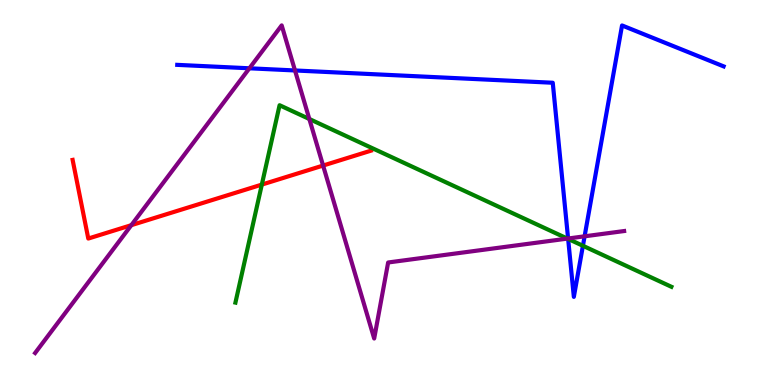[{'lines': ['blue', 'red'], 'intersections': []}, {'lines': ['green', 'red'], 'intersections': [{'x': 3.38, 'y': 5.21}]}, {'lines': ['purple', 'red'], 'intersections': [{'x': 1.69, 'y': 4.15}, {'x': 4.17, 'y': 5.7}]}, {'lines': ['blue', 'green'], 'intersections': [{'x': 7.33, 'y': 3.79}, {'x': 7.52, 'y': 3.62}]}, {'lines': ['blue', 'purple'], 'intersections': [{'x': 3.22, 'y': 8.23}, {'x': 3.81, 'y': 8.17}, {'x': 7.33, 'y': 3.81}, {'x': 7.54, 'y': 3.86}]}, {'lines': ['green', 'purple'], 'intersections': [{'x': 3.99, 'y': 6.91}, {'x': 7.32, 'y': 3.8}]}]